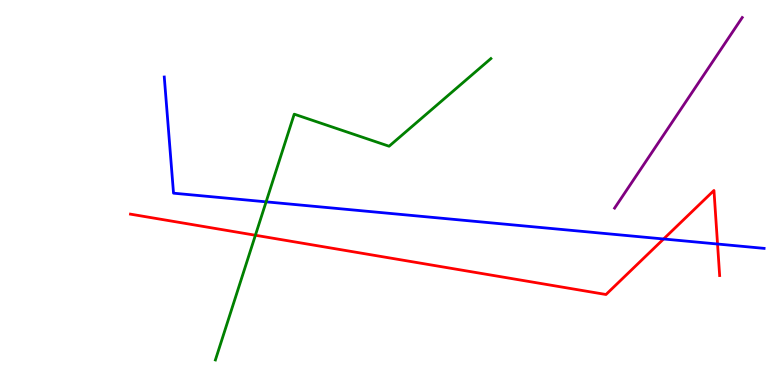[{'lines': ['blue', 'red'], 'intersections': [{'x': 8.56, 'y': 3.79}, {'x': 9.26, 'y': 3.66}]}, {'lines': ['green', 'red'], 'intersections': [{'x': 3.3, 'y': 3.89}]}, {'lines': ['purple', 'red'], 'intersections': []}, {'lines': ['blue', 'green'], 'intersections': [{'x': 3.43, 'y': 4.76}]}, {'lines': ['blue', 'purple'], 'intersections': []}, {'lines': ['green', 'purple'], 'intersections': []}]